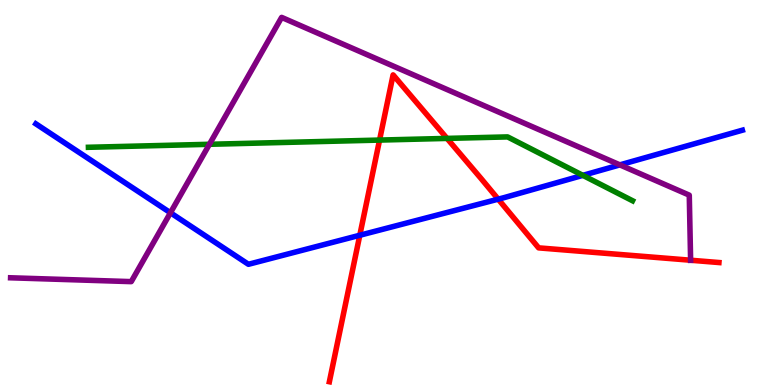[{'lines': ['blue', 'red'], 'intersections': [{'x': 4.64, 'y': 3.89}, {'x': 6.43, 'y': 4.83}]}, {'lines': ['green', 'red'], 'intersections': [{'x': 4.9, 'y': 6.36}, {'x': 5.77, 'y': 6.41}]}, {'lines': ['purple', 'red'], 'intersections': [{'x': 8.91, 'y': 3.24}]}, {'lines': ['blue', 'green'], 'intersections': [{'x': 7.52, 'y': 5.45}]}, {'lines': ['blue', 'purple'], 'intersections': [{'x': 2.2, 'y': 4.47}, {'x': 8.0, 'y': 5.72}]}, {'lines': ['green', 'purple'], 'intersections': [{'x': 2.7, 'y': 6.25}]}]